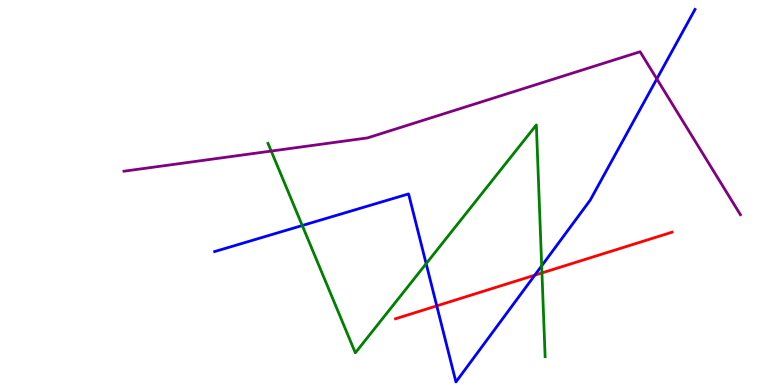[{'lines': ['blue', 'red'], 'intersections': [{'x': 5.64, 'y': 2.06}, {'x': 6.9, 'y': 2.85}]}, {'lines': ['green', 'red'], 'intersections': [{'x': 6.99, 'y': 2.91}]}, {'lines': ['purple', 'red'], 'intersections': []}, {'lines': ['blue', 'green'], 'intersections': [{'x': 3.9, 'y': 4.14}, {'x': 5.5, 'y': 3.15}, {'x': 6.99, 'y': 3.09}]}, {'lines': ['blue', 'purple'], 'intersections': [{'x': 8.48, 'y': 7.95}]}, {'lines': ['green', 'purple'], 'intersections': [{'x': 3.5, 'y': 6.08}]}]